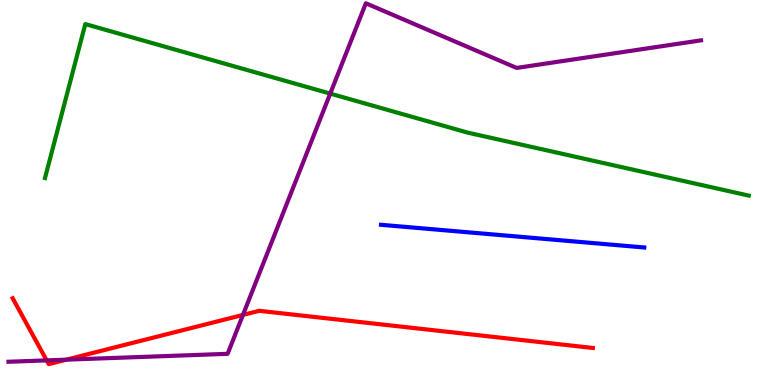[{'lines': ['blue', 'red'], 'intersections': []}, {'lines': ['green', 'red'], 'intersections': []}, {'lines': ['purple', 'red'], 'intersections': [{'x': 0.602, 'y': 0.64}, {'x': 0.856, 'y': 0.658}, {'x': 3.13, 'y': 1.82}]}, {'lines': ['blue', 'green'], 'intersections': []}, {'lines': ['blue', 'purple'], 'intersections': []}, {'lines': ['green', 'purple'], 'intersections': [{'x': 4.26, 'y': 7.57}]}]